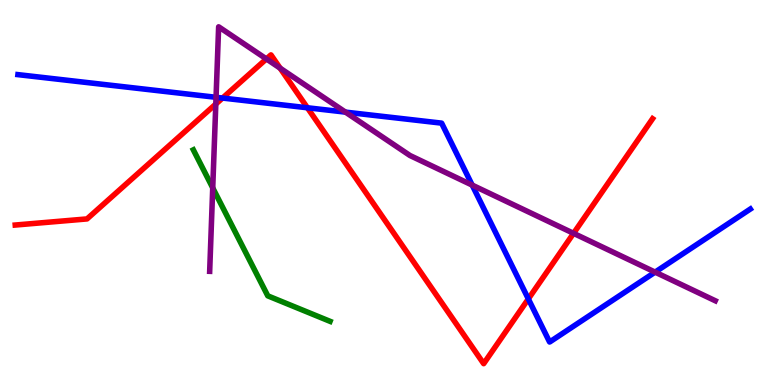[{'lines': ['blue', 'red'], 'intersections': [{'x': 2.87, 'y': 7.45}, {'x': 3.97, 'y': 7.2}, {'x': 6.82, 'y': 2.24}]}, {'lines': ['green', 'red'], 'intersections': []}, {'lines': ['purple', 'red'], 'intersections': [{'x': 2.78, 'y': 7.3}, {'x': 3.44, 'y': 8.47}, {'x': 3.61, 'y': 8.23}, {'x': 7.4, 'y': 3.94}]}, {'lines': ['blue', 'green'], 'intersections': []}, {'lines': ['blue', 'purple'], 'intersections': [{'x': 2.79, 'y': 7.47}, {'x': 4.46, 'y': 7.09}, {'x': 6.09, 'y': 5.19}, {'x': 8.45, 'y': 2.93}]}, {'lines': ['green', 'purple'], 'intersections': [{'x': 2.74, 'y': 5.12}]}]